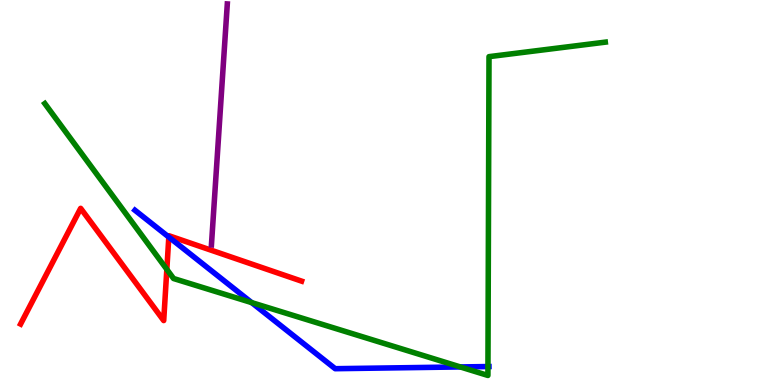[{'lines': ['blue', 'red'], 'intersections': [{'x': 2.18, 'y': 3.84}]}, {'lines': ['green', 'red'], 'intersections': [{'x': 2.15, 'y': 3.0}]}, {'lines': ['purple', 'red'], 'intersections': []}, {'lines': ['blue', 'green'], 'intersections': [{'x': 3.25, 'y': 2.14}, {'x': 5.94, 'y': 0.469}, {'x': 6.3, 'y': 0.479}]}, {'lines': ['blue', 'purple'], 'intersections': []}, {'lines': ['green', 'purple'], 'intersections': []}]